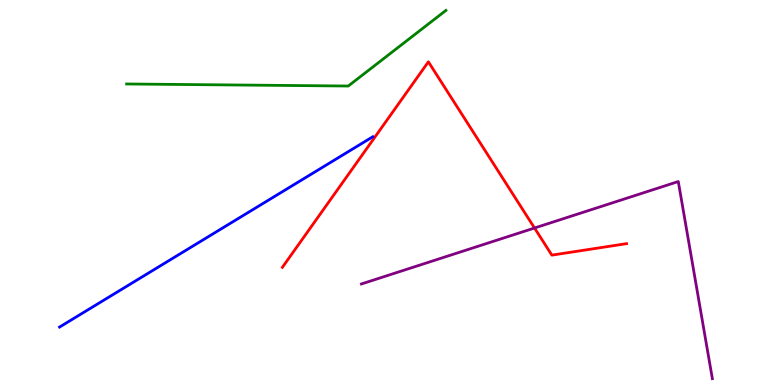[{'lines': ['blue', 'red'], 'intersections': []}, {'lines': ['green', 'red'], 'intersections': []}, {'lines': ['purple', 'red'], 'intersections': [{'x': 6.9, 'y': 4.08}]}, {'lines': ['blue', 'green'], 'intersections': []}, {'lines': ['blue', 'purple'], 'intersections': []}, {'lines': ['green', 'purple'], 'intersections': []}]